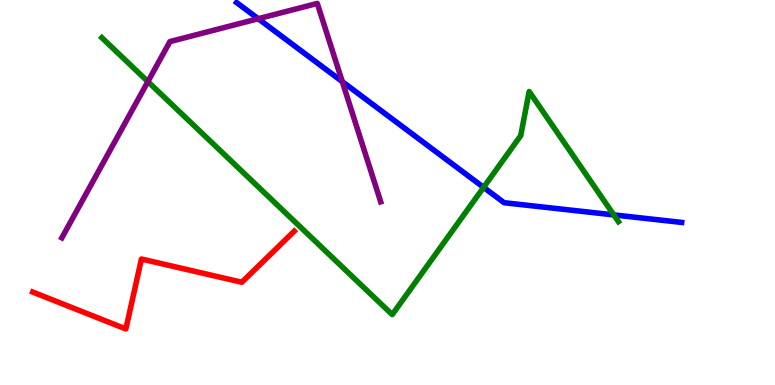[{'lines': ['blue', 'red'], 'intersections': []}, {'lines': ['green', 'red'], 'intersections': []}, {'lines': ['purple', 'red'], 'intersections': []}, {'lines': ['blue', 'green'], 'intersections': [{'x': 6.24, 'y': 5.13}, {'x': 7.92, 'y': 4.42}]}, {'lines': ['blue', 'purple'], 'intersections': [{'x': 3.33, 'y': 9.51}, {'x': 4.42, 'y': 7.88}]}, {'lines': ['green', 'purple'], 'intersections': [{'x': 1.91, 'y': 7.88}]}]